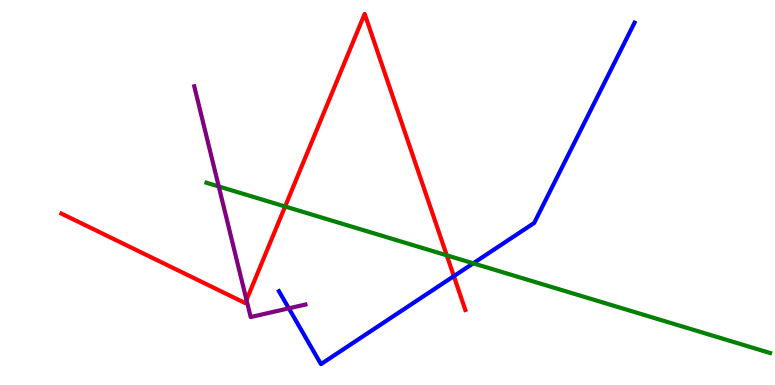[{'lines': ['blue', 'red'], 'intersections': [{'x': 5.86, 'y': 2.83}]}, {'lines': ['green', 'red'], 'intersections': [{'x': 3.68, 'y': 4.64}, {'x': 5.76, 'y': 3.37}]}, {'lines': ['purple', 'red'], 'intersections': [{'x': 3.18, 'y': 2.21}]}, {'lines': ['blue', 'green'], 'intersections': [{'x': 6.11, 'y': 3.16}]}, {'lines': ['blue', 'purple'], 'intersections': [{'x': 3.73, 'y': 1.99}]}, {'lines': ['green', 'purple'], 'intersections': [{'x': 2.82, 'y': 5.16}]}]